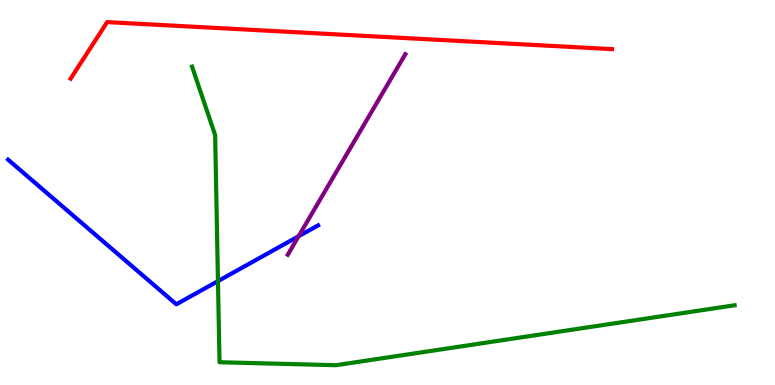[{'lines': ['blue', 'red'], 'intersections': []}, {'lines': ['green', 'red'], 'intersections': []}, {'lines': ['purple', 'red'], 'intersections': []}, {'lines': ['blue', 'green'], 'intersections': [{'x': 2.81, 'y': 2.7}]}, {'lines': ['blue', 'purple'], 'intersections': [{'x': 3.85, 'y': 3.86}]}, {'lines': ['green', 'purple'], 'intersections': []}]